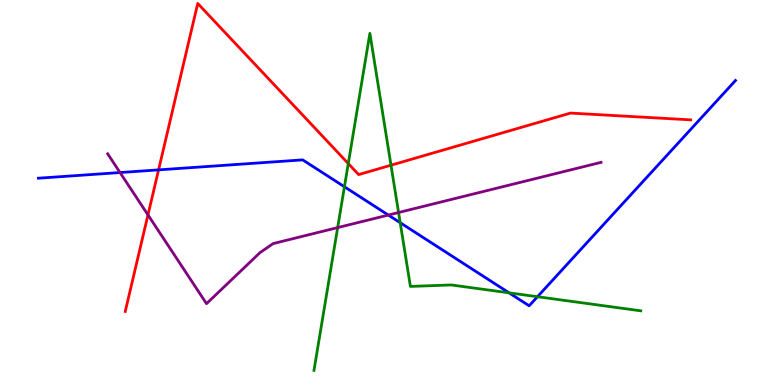[{'lines': ['blue', 'red'], 'intersections': [{'x': 2.05, 'y': 5.59}]}, {'lines': ['green', 'red'], 'intersections': [{'x': 4.49, 'y': 5.75}, {'x': 5.05, 'y': 5.71}]}, {'lines': ['purple', 'red'], 'intersections': [{'x': 1.91, 'y': 4.42}]}, {'lines': ['blue', 'green'], 'intersections': [{'x': 4.44, 'y': 5.15}, {'x': 5.16, 'y': 4.22}, {'x': 6.57, 'y': 2.39}, {'x': 6.94, 'y': 2.29}]}, {'lines': ['blue', 'purple'], 'intersections': [{'x': 1.55, 'y': 5.52}, {'x': 5.01, 'y': 4.41}]}, {'lines': ['green', 'purple'], 'intersections': [{'x': 4.36, 'y': 4.09}, {'x': 5.14, 'y': 4.48}]}]